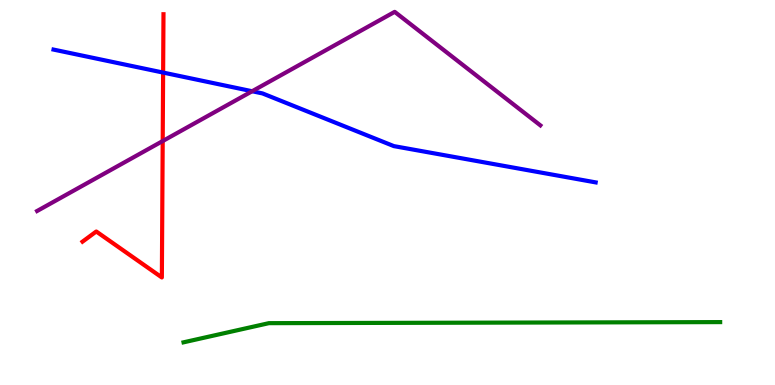[{'lines': ['blue', 'red'], 'intersections': [{'x': 2.1, 'y': 8.12}]}, {'lines': ['green', 'red'], 'intersections': []}, {'lines': ['purple', 'red'], 'intersections': [{'x': 2.1, 'y': 6.34}]}, {'lines': ['blue', 'green'], 'intersections': []}, {'lines': ['blue', 'purple'], 'intersections': [{'x': 3.25, 'y': 7.63}]}, {'lines': ['green', 'purple'], 'intersections': []}]